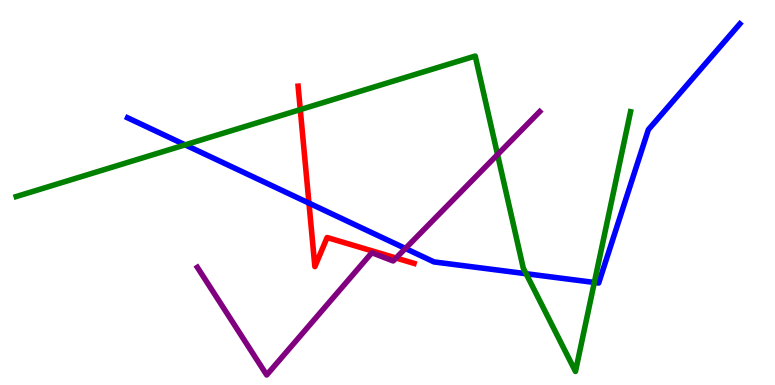[{'lines': ['blue', 'red'], 'intersections': [{'x': 3.99, 'y': 4.72}]}, {'lines': ['green', 'red'], 'intersections': [{'x': 3.87, 'y': 7.15}]}, {'lines': ['purple', 'red'], 'intersections': [{'x': 5.11, 'y': 3.3}]}, {'lines': ['blue', 'green'], 'intersections': [{'x': 2.39, 'y': 6.24}, {'x': 6.79, 'y': 2.89}, {'x': 7.67, 'y': 2.66}]}, {'lines': ['blue', 'purple'], 'intersections': [{'x': 5.23, 'y': 3.55}]}, {'lines': ['green', 'purple'], 'intersections': [{'x': 6.42, 'y': 5.99}]}]